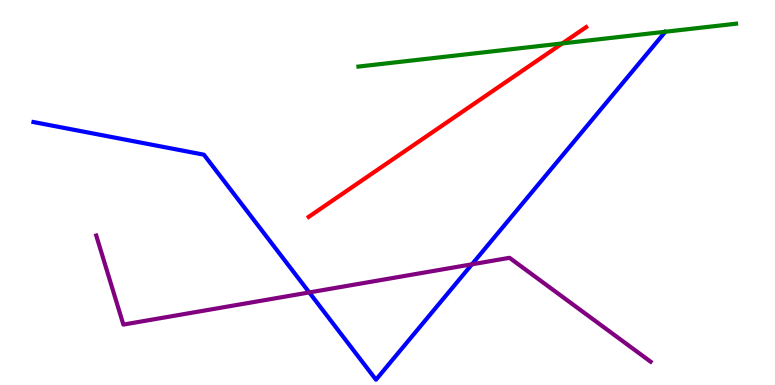[{'lines': ['blue', 'red'], 'intersections': []}, {'lines': ['green', 'red'], 'intersections': [{'x': 7.26, 'y': 8.87}]}, {'lines': ['purple', 'red'], 'intersections': []}, {'lines': ['blue', 'green'], 'intersections': []}, {'lines': ['blue', 'purple'], 'intersections': [{'x': 3.99, 'y': 2.4}, {'x': 6.09, 'y': 3.13}]}, {'lines': ['green', 'purple'], 'intersections': []}]